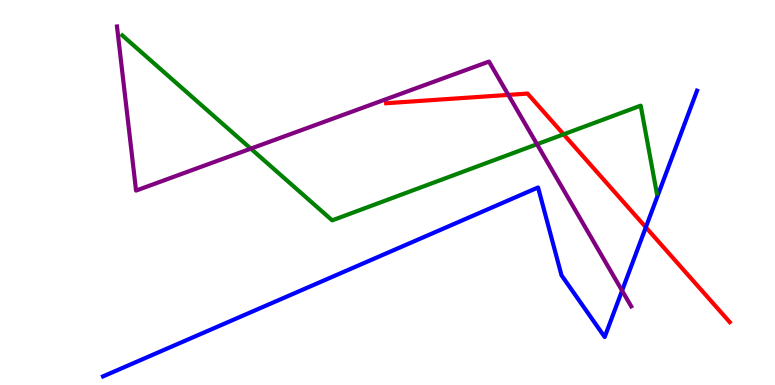[{'lines': ['blue', 'red'], 'intersections': [{'x': 8.33, 'y': 4.1}]}, {'lines': ['green', 'red'], 'intersections': [{'x': 7.27, 'y': 6.51}]}, {'lines': ['purple', 'red'], 'intersections': [{'x': 6.56, 'y': 7.54}]}, {'lines': ['blue', 'green'], 'intersections': []}, {'lines': ['blue', 'purple'], 'intersections': [{'x': 8.03, 'y': 2.45}]}, {'lines': ['green', 'purple'], 'intersections': [{'x': 3.24, 'y': 6.14}, {'x': 6.93, 'y': 6.25}]}]